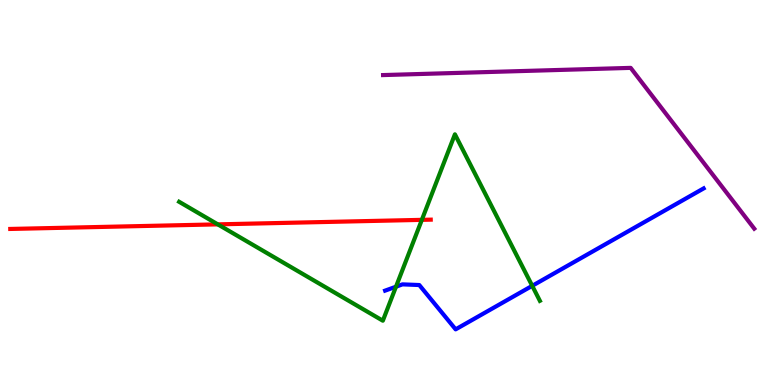[{'lines': ['blue', 'red'], 'intersections': []}, {'lines': ['green', 'red'], 'intersections': [{'x': 2.81, 'y': 4.17}, {'x': 5.44, 'y': 4.29}]}, {'lines': ['purple', 'red'], 'intersections': []}, {'lines': ['blue', 'green'], 'intersections': [{'x': 5.11, 'y': 2.55}, {'x': 6.87, 'y': 2.58}]}, {'lines': ['blue', 'purple'], 'intersections': []}, {'lines': ['green', 'purple'], 'intersections': []}]